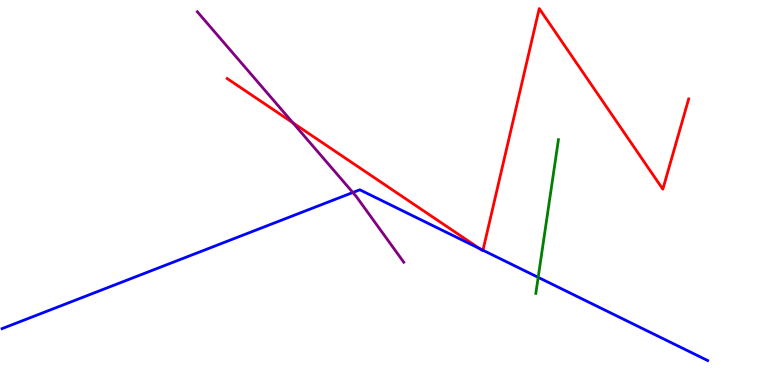[{'lines': ['blue', 'red'], 'intersections': [{'x': 6.19, 'y': 3.54}, {'x': 6.23, 'y': 3.5}]}, {'lines': ['green', 'red'], 'intersections': []}, {'lines': ['purple', 'red'], 'intersections': [{'x': 3.78, 'y': 6.81}]}, {'lines': ['blue', 'green'], 'intersections': [{'x': 6.94, 'y': 2.8}]}, {'lines': ['blue', 'purple'], 'intersections': [{'x': 4.55, 'y': 5.0}]}, {'lines': ['green', 'purple'], 'intersections': []}]